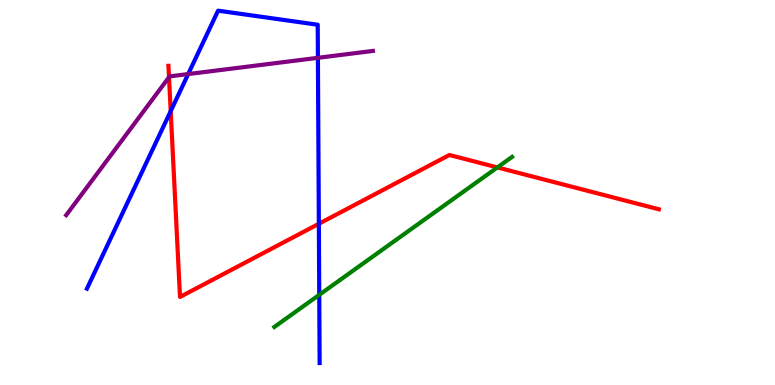[{'lines': ['blue', 'red'], 'intersections': [{'x': 2.2, 'y': 7.11}, {'x': 4.11, 'y': 4.19}]}, {'lines': ['green', 'red'], 'intersections': [{'x': 6.42, 'y': 5.65}]}, {'lines': ['purple', 'red'], 'intersections': [{'x': 2.18, 'y': 7.99}]}, {'lines': ['blue', 'green'], 'intersections': [{'x': 4.12, 'y': 2.34}]}, {'lines': ['blue', 'purple'], 'intersections': [{'x': 2.43, 'y': 8.08}, {'x': 4.1, 'y': 8.5}]}, {'lines': ['green', 'purple'], 'intersections': []}]